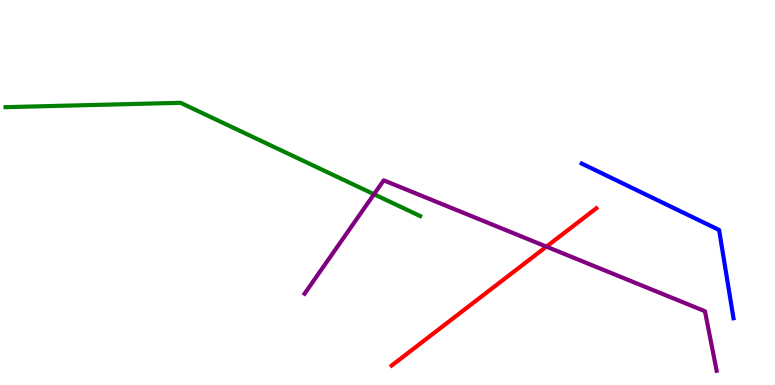[{'lines': ['blue', 'red'], 'intersections': []}, {'lines': ['green', 'red'], 'intersections': []}, {'lines': ['purple', 'red'], 'intersections': [{'x': 7.05, 'y': 3.59}]}, {'lines': ['blue', 'green'], 'intersections': []}, {'lines': ['blue', 'purple'], 'intersections': []}, {'lines': ['green', 'purple'], 'intersections': [{'x': 4.83, 'y': 4.95}]}]